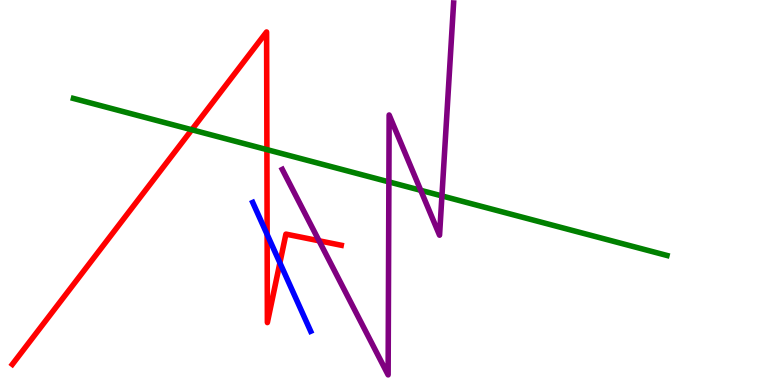[{'lines': ['blue', 'red'], 'intersections': [{'x': 3.45, 'y': 3.91}, {'x': 3.61, 'y': 3.17}]}, {'lines': ['green', 'red'], 'intersections': [{'x': 2.47, 'y': 6.63}, {'x': 3.44, 'y': 6.11}]}, {'lines': ['purple', 'red'], 'intersections': [{'x': 4.12, 'y': 3.75}]}, {'lines': ['blue', 'green'], 'intersections': []}, {'lines': ['blue', 'purple'], 'intersections': []}, {'lines': ['green', 'purple'], 'intersections': [{'x': 5.02, 'y': 5.28}, {'x': 5.43, 'y': 5.06}, {'x': 5.7, 'y': 4.91}]}]